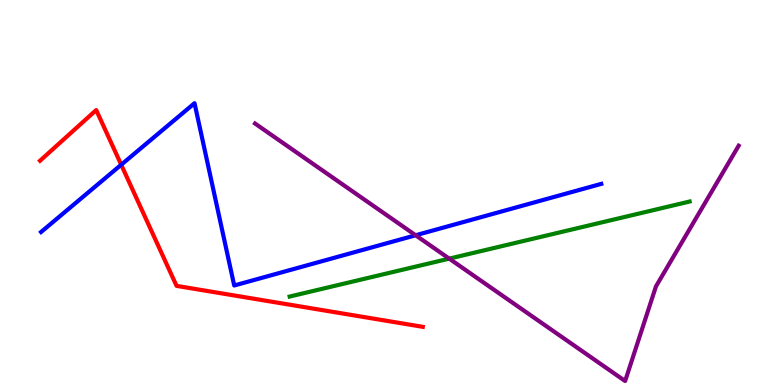[{'lines': ['blue', 'red'], 'intersections': [{'x': 1.56, 'y': 5.72}]}, {'lines': ['green', 'red'], 'intersections': []}, {'lines': ['purple', 'red'], 'intersections': []}, {'lines': ['blue', 'green'], 'intersections': []}, {'lines': ['blue', 'purple'], 'intersections': [{'x': 5.36, 'y': 3.89}]}, {'lines': ['green', 'purple'], 'intersections': [{'x': 5.8, 'y': 3.28}]}]